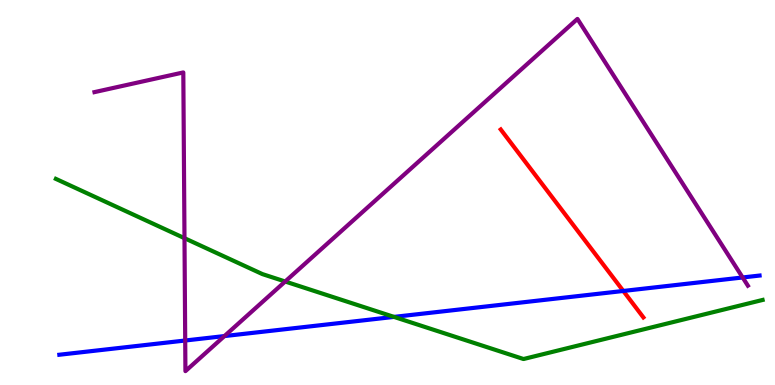[{'lines': ['blue', 'red'], 'intersections': [{'x': 8.04, 'y': 2.44}]}, {'lines': ['green', 'red'], 'intersections': []}, {'lines': ['purple', 'red'], 'intersections': []}, {'lines': ['blue', 'green'], 'intersections': [{'x': 5.08, 'y': 1.77}]}, {'lines': ['blue', 'purple'], 'intersections': [{'x': 2.39, 'y': 1.16}, {'x': 2.9, 'y': 1.27}, {'x': 9.58, 'y': 2.79}]}, {'lines': ['green', 'purple'], 'intersections': [{'x': 2.38, 'y': 3.81}, {'x': 3.68, 'y': 2.69}]}]